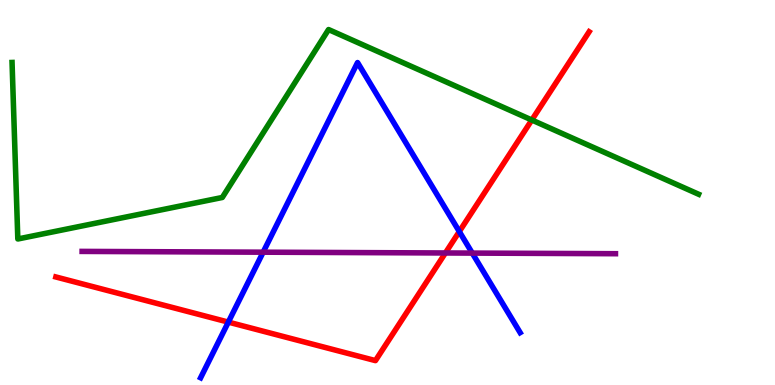[{'lines': ['blue', 'red'], 'intersections': [{'x': 2.95, 'y': 1.63}, {'x': 5.93, 'y': 3.99}]}, {'lines': ['green', 'red'], 'intersections': [{'x': 6.86, 'y': 6.88}]}, {'lines': ['purple', 'red'], 'intersections': [{'x': 5.75, 'y': 3.43}]}, {'lines': ['blue', 'green'], 'intersections': []}, {'lines': ['blue', 'purple'], 'intersections': [{'x': 3.4, 'y': 3.45}, {'x': 6.09, 'y': 3.43}]}, {'lines': ['green', 'purple'], 'intersections': []}]